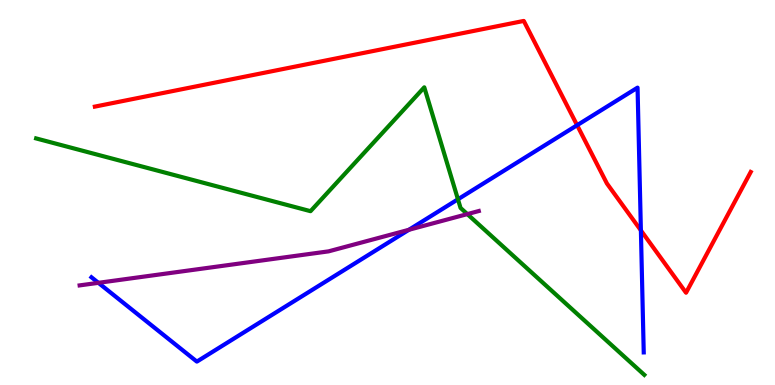[{'lines': ['blue', 'red'], 'intersections': [{'x': 7.45, 'y': 6.75}, {'x': 8.27, 'y': 4.02}]}, {'lines': ['green', 'red'], 'intersections': []}, {'lines': ['purple', 'red'], 'intersections': []}, {'lines': ['blue', 'green'], 'intersections': [{'x': 5.91, 'y': 4.82}]}, {'lines': ['blue', 'purple'], 'intersections': [{'x': 1.27, 'y': 2.65}, {'x': 5.28, 'y': 4.03}]}, {'lines': ['green', 'purple'], 'intersections': [{'x': 6.03, 'y': 4.44}]}]